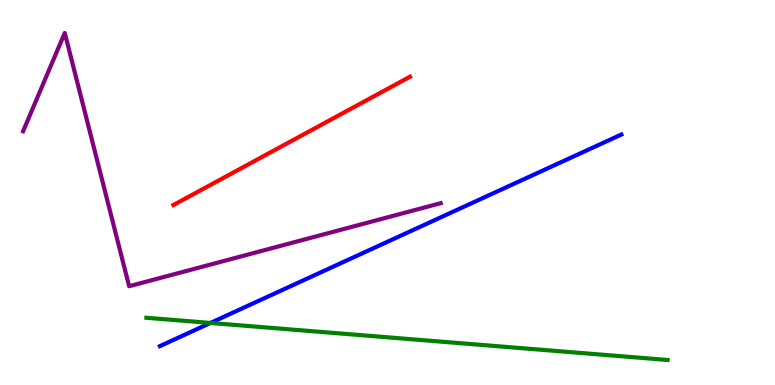[{'lines': ['blue', 'red'], 'intersections': []}, {'lines': ['green', 'red'], 'intersections': []}, {'lines': ['purple', 'red'], 'intersections': []}, {'lines': ['blue', 'green'], 'intersections': [{'x': 2.72, 'y': 1.61}]}, {'lines': ['blue', 'purple'], 'intersections': []}, {'lines': ['green', 'purple'], 'intersections': []}]